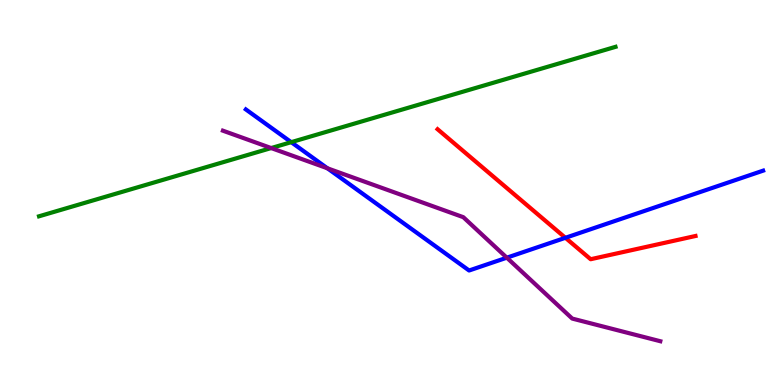[{'lines': ['blue', 'red'], 'intersections': [{'x': 7.3, 'y': 3.82}]}, {'lines': ['green', 'red'], 'intersections': []}, {'lines': ['purple', 'red'], 'intersections': []}, {'lines': ['blue', 'green'], 'intersections': [{'x': 3.76, 'y': 6.31}]}, {'lines': ['blue', 'purple'], 'intersections': [{'x': 4.22, 'y': 5.63}, {'x': 6.54, 'y': 3.31}]}, {'lines': ['green', 'purple'], 'intersections': [{'x': 3.5, 'y': 6.15}]}]